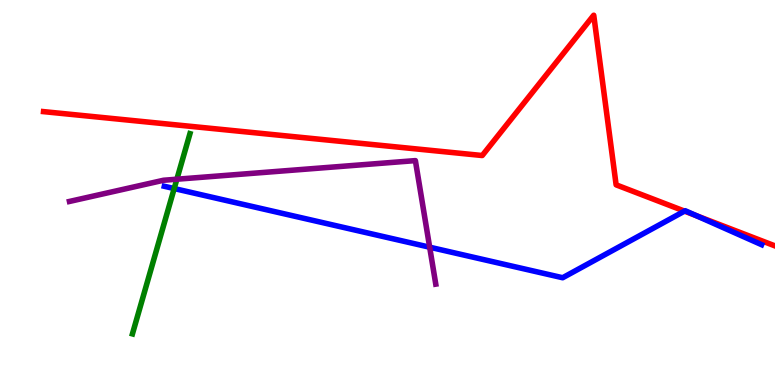[{'lines': ['blue', 'red'], 'intersections': [{'x': 8.83, 'y': 4.52}, {'x': 8.98, 'y': 4.4}]}, {'lines': ['green', 'red'], 'intersections': []}, {'lines': ['purple', 'red'], 'intersections': []}, {'lines': ['blue', 'green'], 'intersections': [{'x': 2.25, 'y': 5.1}]}, {'lines': ['blue', 'purple'], 'intersections': [{'x': 5.54, 'y': 3.58}]}, {'lines': ['green', 'purple'], 'intersections': [{'x': 2.28, 'y': 5.34}]}]